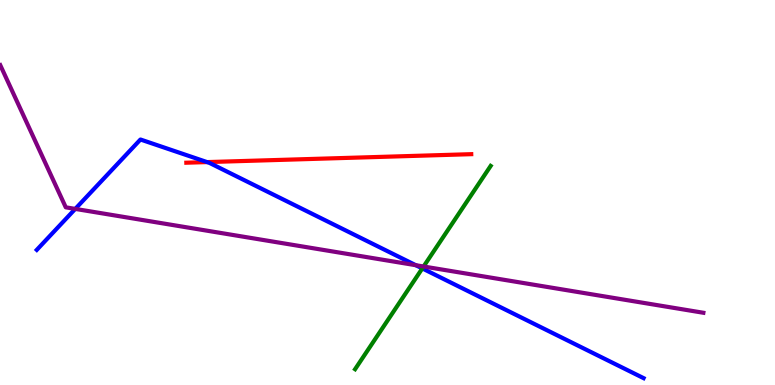[{'lines': ['blue', 'red'], 'intersections': [{'x': 2.67, 'y': 5.79}]}, {'lines': ['green', 'red'], 'intersections': []}, {'lines': ['purple', 'red'], 'intersections': []}, {'lines': ['blue', 'green'], 'intersections': [{'x': 5.45, 'y': 3.03}]}, {'lines': ['blue', 'purple'], 'intersections': [{'x': 0.971, 'y': 4.57}, {'x': 5.37, 'y': 3.11}]}, {'lines': ['green', 'purple'], 'intersections': [{'x': 5.47, 'y': 3.08}]}]